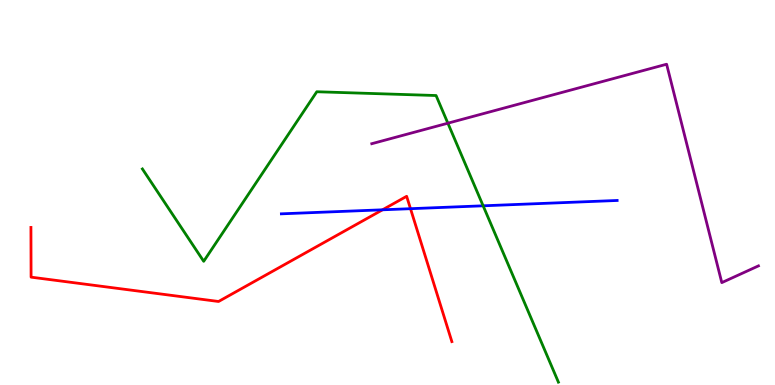[{'lines': ['blue', 'red'], 'intersections': [{'x': 4.94, 'y': 4.55}, {'x': 5.3, 'y': 4.58}]}, {'lines': ['green', 'red'], 'intersections': []}, {'lines': ['purple', 'red'], 'intersections': []}, {'lines': ['blue', 'green'], 'intersections': [{'x': 6.23, 'y': 4.65}]}, {'lines': ['blue', 'purple'], 'intersections': []}, {'lines': ['green', 'purple'], 'intersections': [{'x': 5.78, 'y': 6.8}]}]